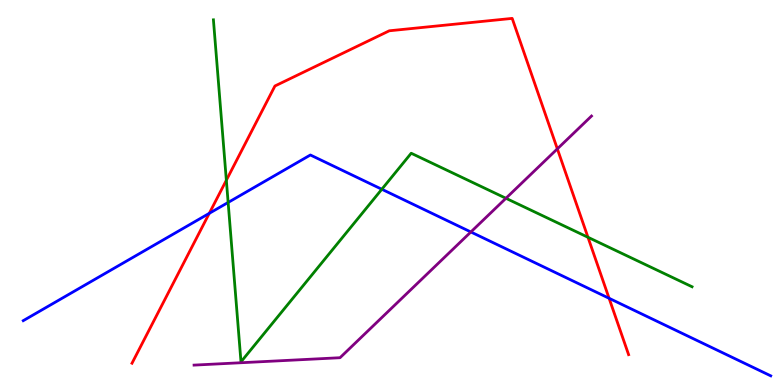[{'lines': ['blue', 'red'], 'intersections': [{'x': 2.7, 'y': 4.46}, {'x': 7.86, 'y': 2.25}]}, {'lines': ['green', 'red'], 'intersections': [{'x': 2.92, 'y': 5.32}, {'x': 7.59, 'y': 3.84}]}, {'lines': ['purple', 'red'], 'intersections': [{'x': 7.19, 'y': 6.13}]}, {'lines': ['blue', 'green'], 'intersections': [{'x': 2.94, 'y': 4.74}, {'x': 4.93, 'y': 5.08}]}, {'lines': ['blue', 'purple'], 'intersections': [{'x': 6.08, 'y': 3.97}]}, {'lines': ['green', 'purple'], 'intersections': [{'x': 6.53, 'y': 4.85}]}]